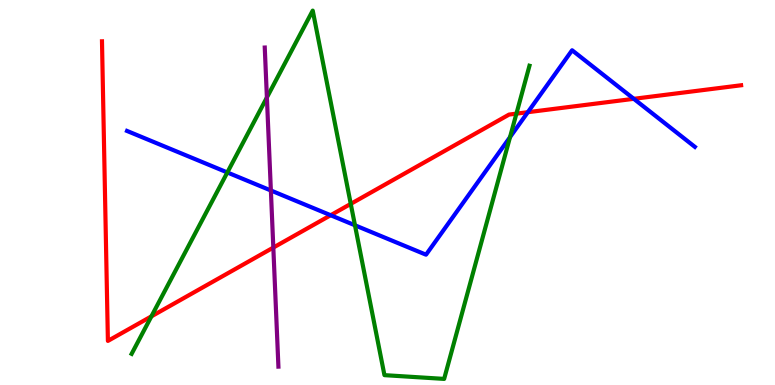[{'lines': ['blue', 'red'], 'intersections': [{'x': 4.27, 'y': 4.41}, {'x': 6.81, 'y': 7.09}, {'x': 8.18, 'y': 7.43}]}, {'lines': ['green', 'red'], 'intersections': [{'x': 1.95, 'y': 1.78}, {'x': 4.53, 'y': 4.7}, {'x': 6.66, 'y': 7.05}]}, {'lines': ['purple', 'red'], 'intersections': [{'x': 3.53, 'y': 3.57}]}, {'lines': ['blue', 'green'], 'intersections': [{'x': 2.93, 'y': 5.52}, {'x': 4.58, 'y': 4.15}, {'x': 6.58, 'y': 6.44}]}, {'lines': ['blue', 'purple'], 'intersections': [{'x': 3.5, 'y': 5.05}]}, {'lines': ['green', 'purple'], 'intersections': [{'x': 3.44, 'y': 7.47}]}]